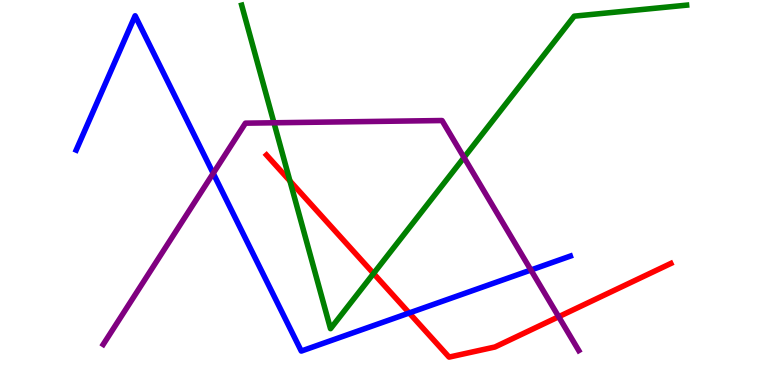[{'lines': ['blue', 'red'], 'intersections': [{'x': 5.28, 'y': 1.87}]}, {'lines': ['green', 'red'], 'intersections': [{'x': 3.74, 'y': 5.3}, {'x': 4.82, 'y': 2.9}]}, {'lines': ['purple', 'red'], 'intersections': [{'x': 7.21, 'y': 1.77}]}, {'lines': ['blue', 'green'], 'intersections': []}, {'lines': ['blue', 'purple'], 'intersections': [{'x': 2.75, 'y': 5.5}, {'x': 6.85, 'y': 2.99}]}, {'lines': ['green', 'purple'], 'intersections': [{'x': 3.53, 'y': 6.81}, {'x': 5.99, 'y': 5.91}]}]